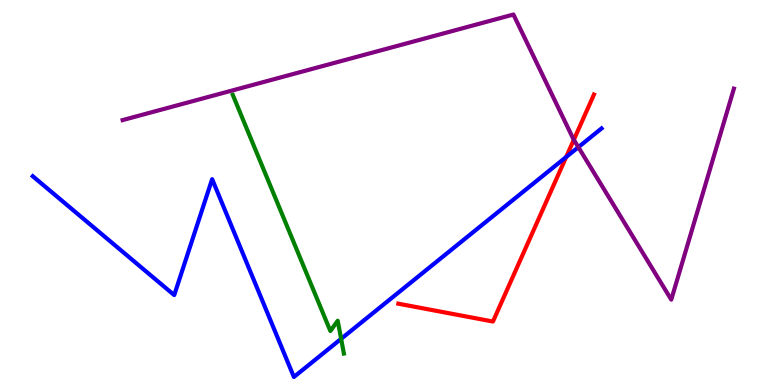[{'lines': ['blue', 'red'], 'intersections': [{'x': 7.31, 'y': 5.92}]}, {'lines': ['green', 'red'], 'intersections': []}, {'lines': ['purple', 'red'], 'intersections': [{'x': 7.4, 'y': 6.37}]}, {'lines': ['blue', 'green'], 'intersections': [{'x': 4.4, 'y': 1.2}]}, {'lines': ['blue', 'purple'], 'intersections': [{'x': 7.46, 'y': 6.18}]}, {'lines': ['green', 'purple'], 'intersections': []}]